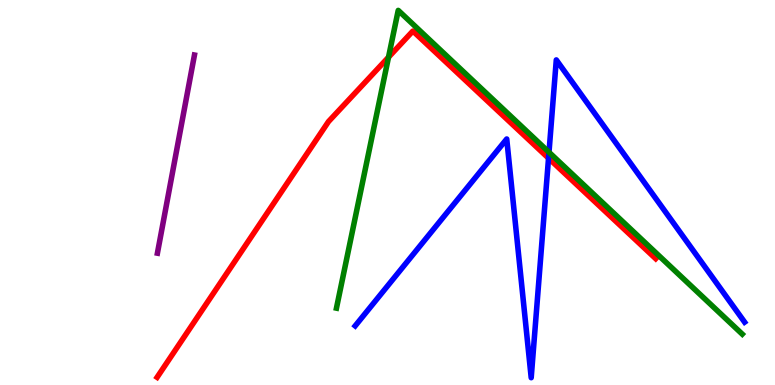[{'lines': ['blue', 'red'], 'intersections': [{'x': 7.08, 'y': 5.89}]}, {'lines': ['green', 'red'], 'intersections': [{'x': 5.01, 'y': 8.51}]}, {'lines': ['purple', 'red'], 'intersections': []}, {'lines': ['blue', 'green'], 'intersections': [{'x': 7.08, 'y': 6.05}]}, {'lines': ['blue', 'purple'], 'intersections': []}, {'lines': ['green', 'purple'], 'intersections': []}]